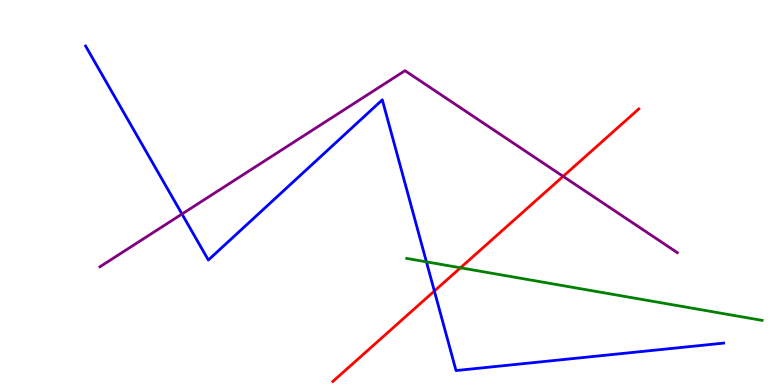[{'lines': ['blue', 'red'], 'intersections': [{'x': 5.6, 'y': 2.44}]}, {'lines': ['green', 'red'], 'intersections': [{'x': 5.94, 'y': 3.04}]}, {'lines': ['purple', 'red'], 'intersections': [{'x': 7.27, 'y': 5.42}]}, {'lines': ['blue', 'green'], 'intersections': [{'x': 5.5, 'y': 3.2}]}, {'lines': ['blue', 'purple'], 'intersections': [{'x': 2.35, 'y': 4.44}]}, {'lines': ['green', 'purple'], 'intersections': []}]